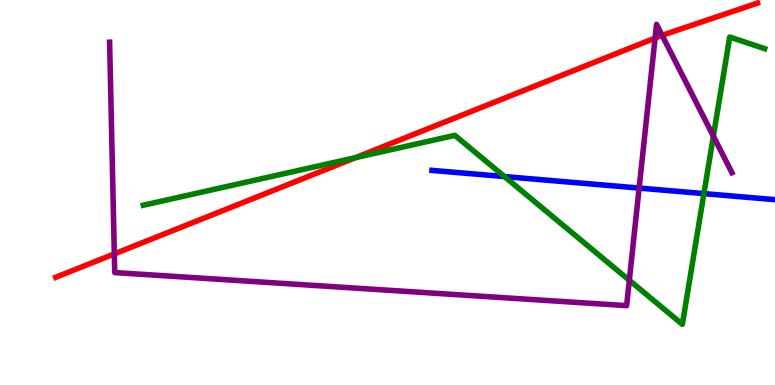[{'lines': ['blue', 'red'], 'intersections': []}, {'lines': ['green', 'red'], 'intersections': [{'x': 4.59, 'y': 5.91}]}, {'lines': ['purple', 'red'], 'intersections': [{'x': 1.48, 'y': 3.4}, {'x': 8.45, 'y': 9.01}, {'x': 8.54, 'y': 9.08}]}, {'lines': ['blue', 'green'], 'intersections': [{'x': 6.51, 'y': 5.41}, {'x': 9.08, 'y': 4.97}]}, {'lines': ['blue', 'purple'], 'intersections': [{'x': 8.25, 'y': 5.12}]}, {'lines': ['green', 'purple'], 'intersections': [{'x': 8.12, 'y': 2.72}, {'x': 9.2, 'y': 6.46}]}]